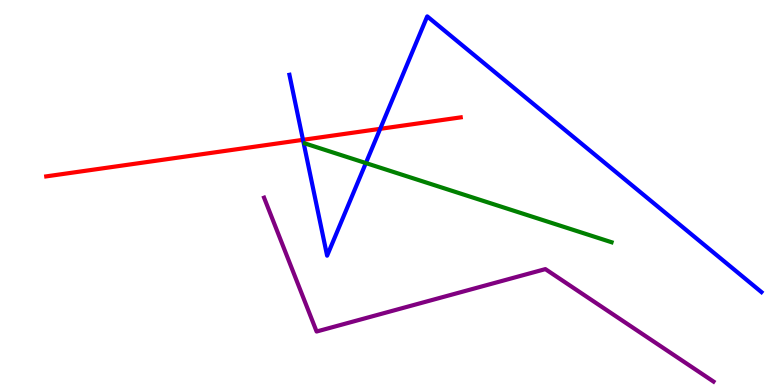[{'lines': ['blue', 'red'], 'intersections': [{'x': 3.91, 'y': 6.37}, {'x': 4.91, 'y': 6.65}]}, {'lines': ['green', 'red'], 'intersections': []}, {'lines': ['purple', 'red'], 'intersections': []}, {'lines': ['blue', 'green'], 'intersections': [{'x': 4.72, 'y': 5.76}]}, {'lines': ['blue', 'purple'], 'intersections': []}, {'lines': ['green', 'purple'], 'intersections': []}]